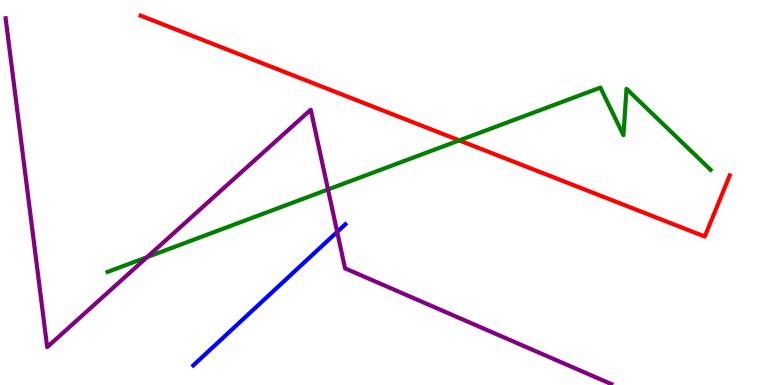[{'lines': ['blue', 'red'], 'intersections': []}, {'lines': ['green', 'red'], 'intersections': [{'x': 5.93, 'y': 6.35}]}, {'lines': ['purple', 'red'], 'intersections': []}, {'lines': ['blue', 'green'], 'intersections': []}, {'lines': ['blue', 'purple'], 'intersections': [{'x': 4.35, 'y': 3.98}]}, {'lines': ['green', 'purple'], 'intersections': [{'x': 1.9, 'y': 3.32}, {'x': 4.23, 'y': 5.08}]}]